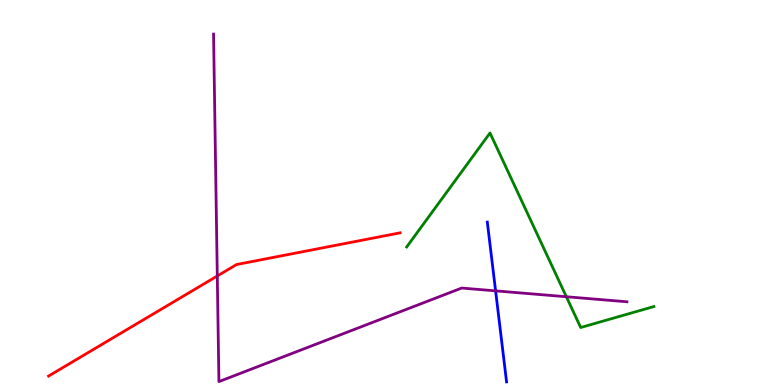[{'lines': ['blue', 'red'], 'intersections': []}, {'lines': ['green', 'red'], 'intersections': []}, {'lines': ['purple', 'red'], 'intersections': [{'x': 2.8, 'y': 2.83}]}, {'lines': ['blue', 'green'], 'intersections': []}, {'lines': ['blue', 'purple'], 'intersections': [{'x': 6.39, 'y': 2.45}]}, {'lines': ['green', 'purple'], 'intersections': [{'x': 7.31, 'y': 2.29}]}]